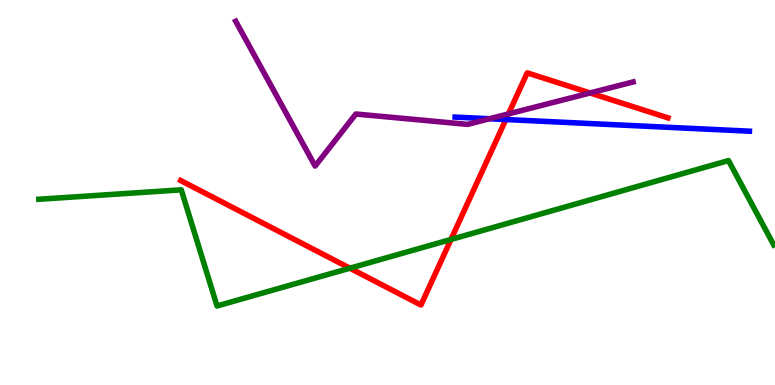[{'lines': ['blue', 'red'], 'intersections': [{'x': 6.53, 'y': 6.9}]}, {'lines': ['green', 'red'], 'intersections': [{'x': 4.51, 'y': 3.03}, {'x': 5.82, 'y': 3.78}]}, {'lines': ['purple', 'red'], 'intersections': [{'x': 6.56, 'y': 7.04}, {'x': 7.61, 'y': 7.59}]}, {'lines': ['blue', 'green'], 'intersections': []}, {'lines': ['blue', 'purple'], 'intersections': [{'x': 6.32, 'y': 6.92}]}, {'lines': ['green', 'purple'], 'intersections': []}]